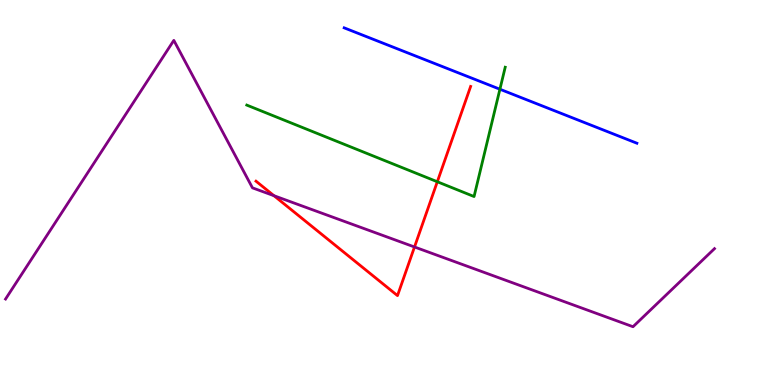[{'lines': ['blue', 'red'], 'intersections': []}, {'lines': ['green', 'red'], 'intersections': [{'x': 5.64, 'y': 5.28}]}, {'lines': ['purple', 'red'], 'intersections': [{'x': 3.53, 'y': 4.92}, {'x': 5.35, 'y': 3.58}]}, {'lines': ['blue', 'green'], 'intersections': [{'x': 6.45, 'y': 7.68}]}, {'lines': ['blue', 'purple'], 'intersections': []}, {'lines': ['green', 'purple'], 'intersections': []}]